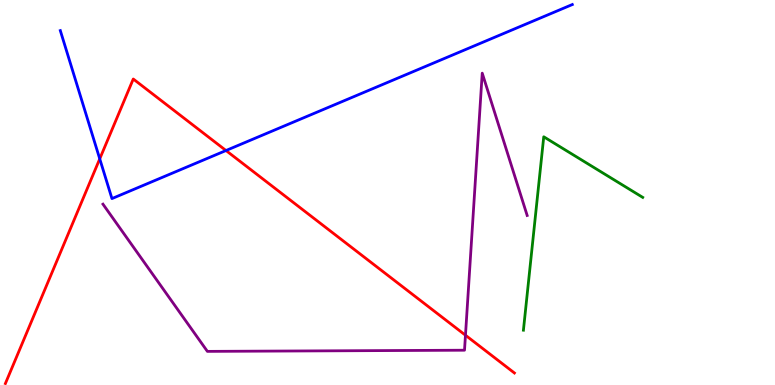[{'lines': ['blue', 'red'], 'intersections': [{'x': 1.29, 'y': 5.87}, {'x': 2.92, 'y': 6.09}]}, {'lines': ['green', 'red'], 'intersections': []}, {'lines': ['purple', 'red'], 'intersections': [{'x': 6.01, 'y': 1.29}]}, {'lines': ['blue', 'green'], 'intersections': []}, {'lines': ['blue', 'purple'], 'intersections': []}, {'lines': ['green', 'purple'], 'intersections': []}]